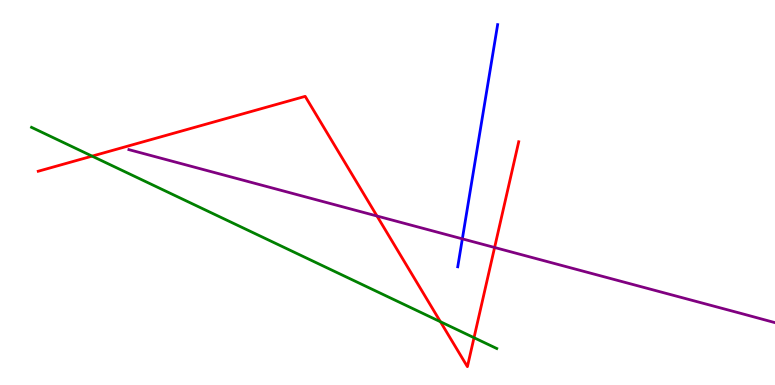[{'lines': ['blue', 'red'], 'intersections': []}, {'lines': ['green', 'red'], 'intersections': [{'x': 1.19, 'y': 5.94}, {'x': 5.68, 'y': 1.64}, {'x': 6.12, 'y': 1.23}]}, {'lines': ['purple', 'red'], 'intersections': [{'x': 4.86, 'y': 4.39}, {'x': 6.38, 'y': 3.57}]}, {'lines': ['blue', 'green'], 'intersections': []}, {'lines': ['blue', 'purple'], 'intersections': [{'x': 5.97, 'y': 3.8}]}, {'lines': ['green', 'purple'], 'intersections': []}]